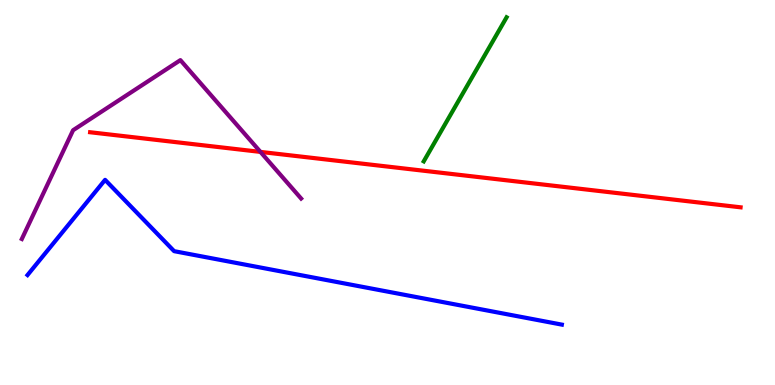[{'lines': ['blue', 'red'], 'intersections': []}, {'lines': ['green', 'red'], 'intersections': []}, {'lines': ['purple', 'red'], 'intersections': [{'x': 3.36, 'y': 6.05}]}, {'lines': ['blue', 'green'], 'intersections': []}, {'lines': ['blue', 'purple'], 'intersections': []}, {'lines': ['green', 'purple'], 'intersections': []}]